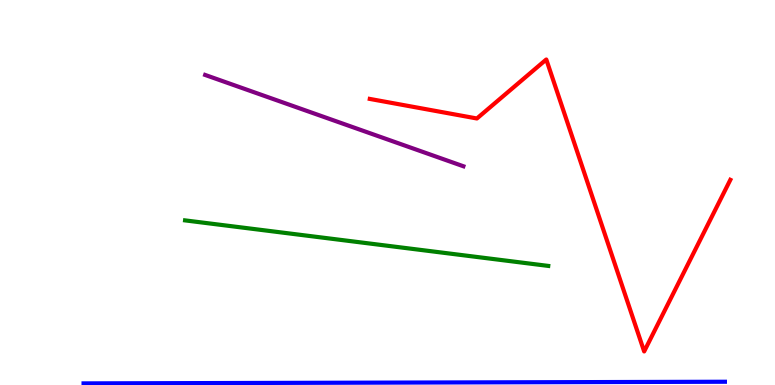[{'lines': ['blue', 'red'], 'intersections': []}, {'lines': ['green', 'red'], 'intersections': []}, {'lines': ['purple', 'red'], 'intersections': []}, {'lines': ['blue', 'green'], 'intersections': []}, {'lines': ['blue', 'purple'], 'intersections': []}, {'lines': ['green', 'purple'], 'intersections': []}]